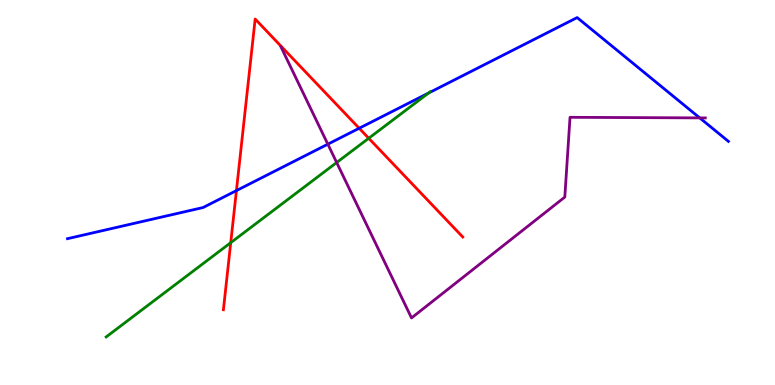[{'lines': ['blue', 'red'], 'intersections': [{'x': 3.05, 'y': 5.05}, {'x': 4.63, 'y': 6.67}]}, {'lines': ['green', 'red'], 'intersections': [{'x': 2.98, 'y': 3.7}, {'x': 4.76, 'y': 6.41}]}, {'lines': ['purple', 'red'], 'intersections': []}, {'lines': ['blue', 'green'], 'intersections': [{'x': 5.53, 'y': 7.58}]}, {'lines': ['blue', 'purple'], 'intersections': [{'x': 4.23, 'y': 6.26}, {'x': 9.03, 'y': 6.94}]}, {'lines': ['green', 'purple'], 'intersections': [{'x': 4.34, 'y': 5.78}]}]